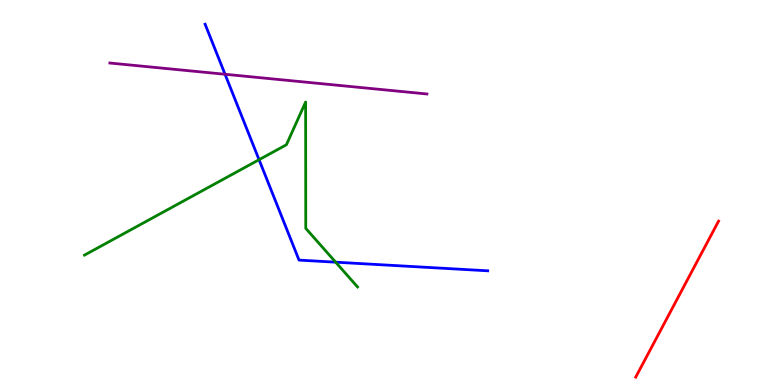[{'lines': ['blue', 'red'], 'intersections': []}, {'lines': ['green', 'red'], 'intersections': []}, {'lines': ['purple', 'red'], 'intersections': []}, {'lines': ['blue', 'green'], 'intersections': [{'x': 3.34, 'y': 5.85}, {'x': 4.33, 'y': 3.19}]}, {'lines': ['blue', 'purple'], 'intersections': [{'x': 2.9, 'y': 8.07}]}, {'lines': ['green', 'purple'], 'intersections': []}]